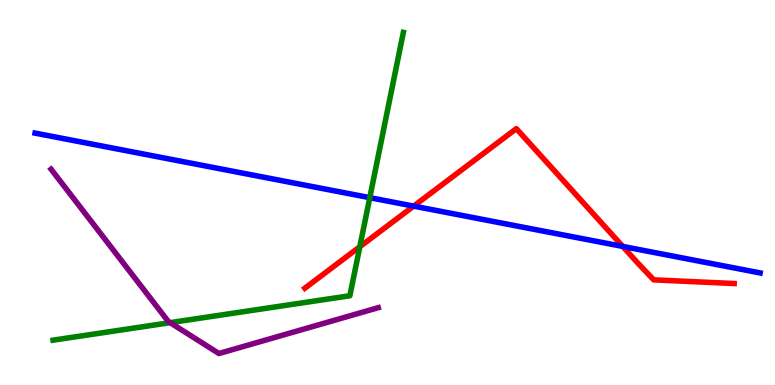[{'lines': ['blue', 'red'], 'intersections': [{'x': 5.34, 'y': 4.65}, {'x': 8.04, 'y': 3.6}]}, {'lines': ['green', 'red'], 'intersections': [{'x': 4.64, 'y': 3.59}]}, {'lines': ['purple', 'red'], 'intersections': []}, {'lines': ['blue', 'green'], 'intersections': [{'x': 4.77, 'y': 4.87}]}, {'lines': ['blue', 'purple'], 'intersections': []}, {'lines': ['green', 'purple'], 'intersections': [{'x': 2.2, 'y': 1.62}]}]